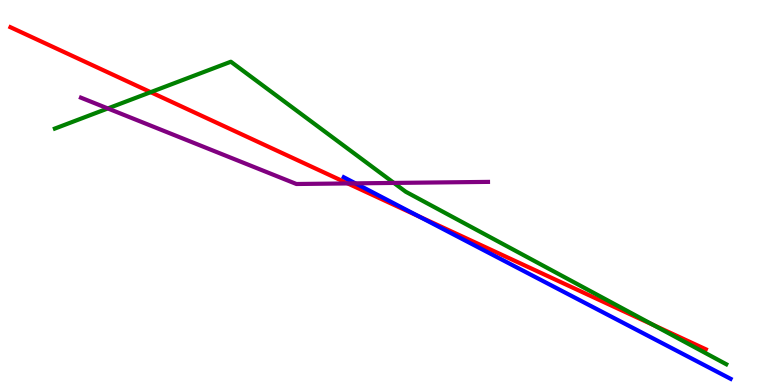[{'lines': ['blue', 'red'], 'intersections': [{'x': 5.4, 'y': 4.38}]}, {'lines': ['green', 'red'], 'intersections': [{'x': 1.94, 'y': 7.61}, {'x': 8.43, 'y': 1.56}]}, {'lines': ['purple', 'red'], 'intersections': [{'x': 4.49, 'y': 5.24}]}, {'lines': ['blue', 'green'], 'intersections': []}, {'lines': ['blue', 'purple'], 'intersections': [{'x': 4.59, 'y': 5.24}]}, {'lines': ['green', 'purple'], 'intersections': [{'x': 1.39, 'y': 7.18}, {'x': 5.08, 'y': 5.25}]}]